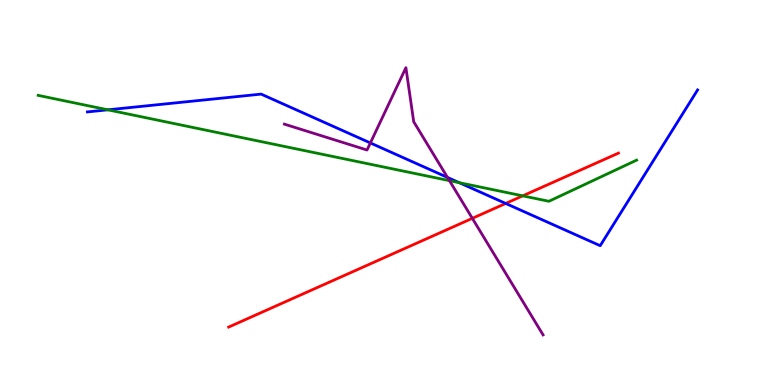[{'lines': ['blue', 'red'], 'intersections': [{'x': 6.53, 'y': 4.72}]}, {'lines': ['green', 'red'], 'intersections': [{'x': 6.74, 'y': 4.91}]}, {'lines': ['purple', 'red'], 'intersections': [{'x': 6.09, 'y': 4.33}]}, {'lines': ['blue', 'green'], 'intersections': [{'x': 1.39, 'y': 7.15}, {'x': 5.93, 'y': 5.25}]}, {'lines': ['blue', 'purple'], 'intersections': [{'x': 4.78, 'y': 6.29}, {'x': 5.77, 'y': 5.39}]}, {'lines': ['green', 'purple'], 'intersections': [{'x': 5.8, 'y': 5.31}]}]